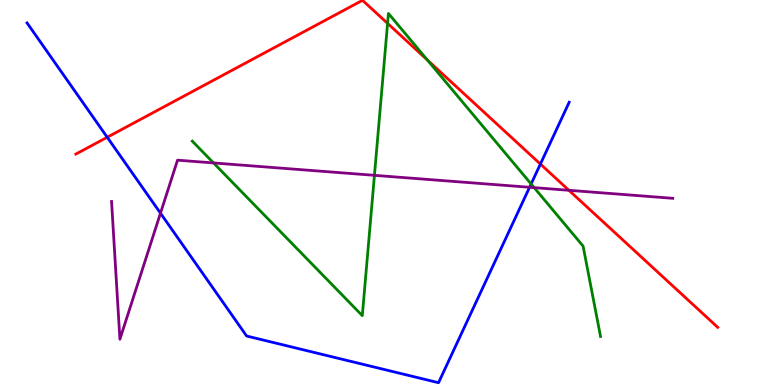[{'lines': ['blue', 'red'], 'intersections': [{'x': 1.38, 'y': 6.43}, {'x': 6.97, 'y': 5.74}]}, {'lines': ['green', 'red'], 'intersections': [{'x': 5.0, 'y': 9.39}, {'x': 5.52, 'y': 8.44}]}, {'lines': ['purple', 'red'], 'intersections': [{'x': 7.34, 'y': 5.06}]}, {'lines': ['blue', 'green'], 'intersections': [{'x': 6.85, 'y': 5.22}]}, {'lines': ['blue', 'purple'], 'intersections': [{'x': 2.07, 'y': 4.46}, {'x': 6.83, 'y': 5.14}]}, {'lines': ['green', 'purple'], 'intersections': [{'x': 2.76, 'y': 5.77}, {'x': 4.83, 'y': 5.45}, {'x': 6.89, 'y': 5.13}]}]